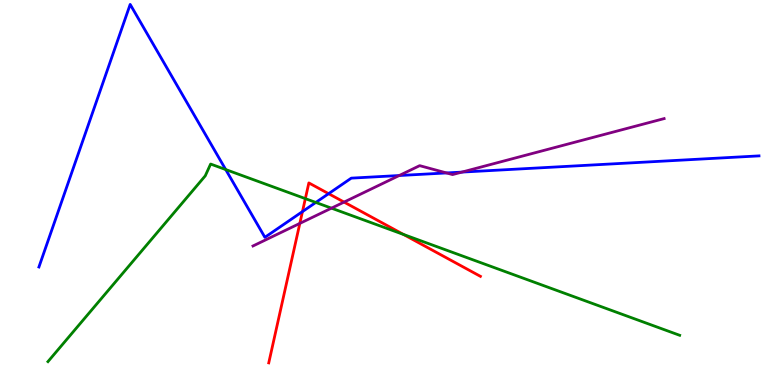[{'lines': ['blue', 'red'], 'intersections': [{'x': 3.9, 'y': 4.5}, {'x': 4.24, 'y': 4.97}]}, {'lines': ['green', 'red'], 'intersections': [{'x': 3.94, 'y': 4.84}, {'x': 5.21, 'y': 3.91}]}, {'lines': ['purple', 'red'], 'intersections': [{'x': 3.87, 'y': 4.2}, {'x': 4.44, 'y': 4.75}]}, {'lines': ['blue', 'green'], 'intersections': [{'x': 2.91, 'y': 5.6}, {'x': 4.07, 'y': 4.74}]}, {'lines': ['blue', 'purple'], 'intersections': [{'x': 5.15, 'y': 5.44}, {'x': 5.76, 'y': 5.51}, {'x': 5.96, 'y': 5.53}]}, {'lines': ['green', 'purple'], 'intersections': [{'x': 4.28, 'y': 4.59}]}]